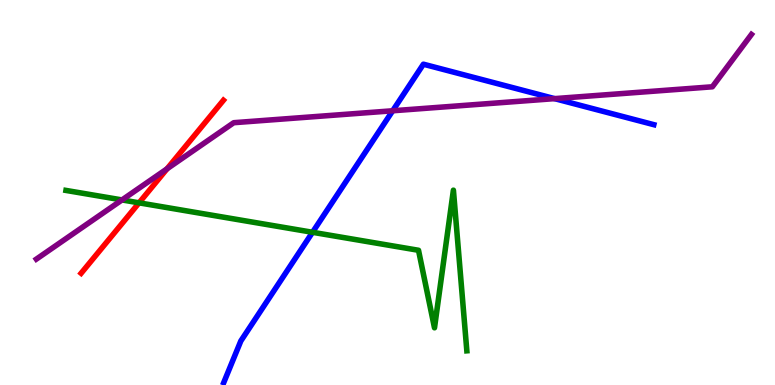[{'lines': ['blue', 'red'], 'intersections': []}, {'lines': ['green', 'red'], 'intersections': [{'x': 1.79, 'y': 4.73}]}, {'lines': ['purple', 'red'], 'intersections': [{'x': 2.16, 'y': 5.62}]}, {'lines': ['blue', 'green'], 'intersections': [{'x': 4.03, 'y': 3.97}]}, {'lines': ['blue', 'purple'], 'intersections': [{'x': 5.07, 'y': 7.12}, {'x': 7.16, 'y': 7.44}]}, {'lines': ['green', 'purple'], 'intersections': [{'x': 1.57, 'y': 4.81}]}]